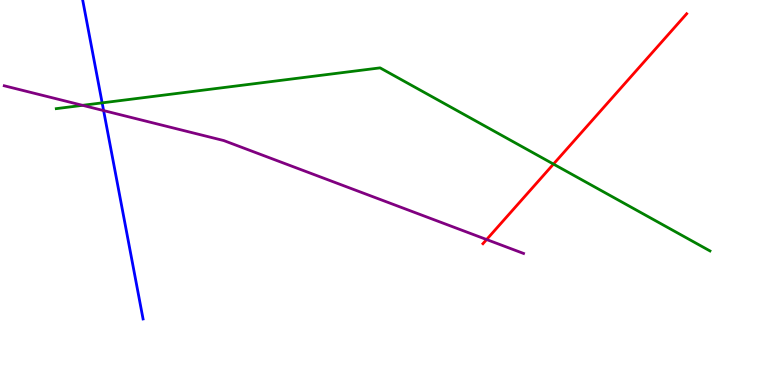[{'lines': ['blue', 'red'], 'intersections': []}, {'lines': ['green', 'red'], 'intersections': [{'x': 7.14, 'y': 5.74}]}, {'lines': ['purple', 'red'], 'intersections': [{'x': 6.28, 'y': 3.78}]}, {'lines': ['blue', 'green'], 'intersections': [{'x': 1.32, 'y': 7.33}]}, {'lines': ['blue', 'purple'], 'intersections': [{'x': 1.34, 'y': 7.13}]}, {'lines': ['green', 'purple'], 'intersections': [{'x': 1.07, 'y': 7.26}]}]